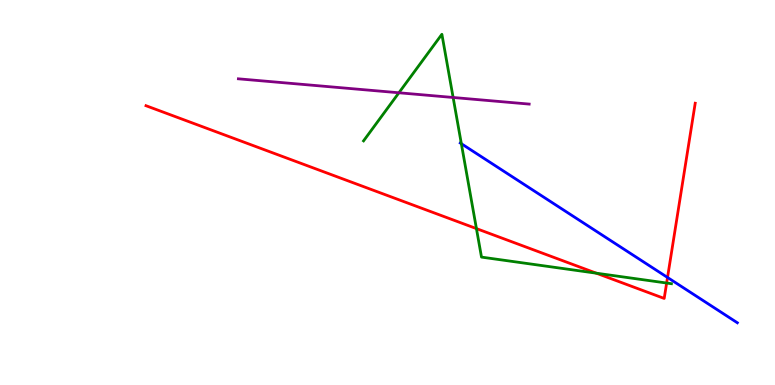[{'lines': ['blue', 'red'], 'intersections': [{'x': 8.61, 'y': 2.79}]}, {'lines': ['green', 'red'], 'intersections': [{'x': 6.15, 'y': 4.06}, {'x': 7.69, 'y': 2.9}, {'x': 8.6, 'y': 2.65}]}, {'lines': ['purple', 'red'], 'intersections': []}, {'lines': ['blue', 'green'], 'intersections': [{'x': 5.95, 'y': 6.27}]}, {'lines': ['blue', 'purple'], 'intersections': []}, {'lines': ['green', 'purple'], 'intersections': [{'x': 5.15, 'y': 7.59}, {'x': 5.85, 'y': 7.47}]}]